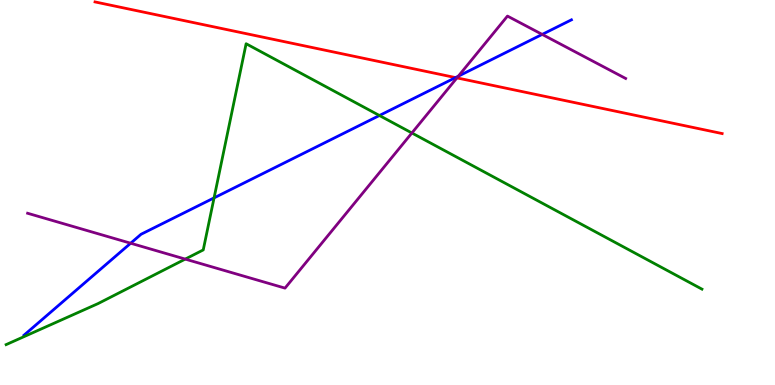[{'lines': ['blue', 'red'], 'intersections': [{'x': 5.88, 'y': 7.98}]}, {'lines': ['green', 'red'], 'intersections': []}, {'lines': ['purple', 'red'], 'intersections': [{'x': 5.9, 'y': 7.98}]}, {'lines': ['blue', 'green'], 'intersections': [{'x': 2.76, 'y': 4.86}, {'x': 4.9, 'y': 7.0}]}, {'lines': ['blue', 'purple'], 'intersections': [{'x': 1.69, 'y': 3.68}, {'x': 5.91, 'y': 8.02}, {'x': 7.0, 'y': 9.11}]}, {'lines': ['green', 'purple'], 'intersections': [{'x': 2.39, 'y': 3.27}, {'x': 5.31, 'y': 6.55}]}]